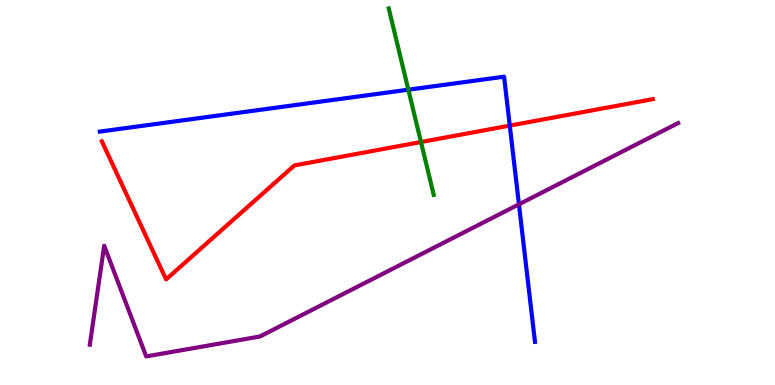[{'lines': ['blue', 'red'], 'intersections': [{'x': 6.58, 'y': 6.74}]}, {'lines': ['green', 'red'], 'intersections': [{'x': 5.43, 'y': 6.31}]}, {'lines': ['purple', 'red'], 'intersections': []}, {'lines': ['blue', 'green'], 'intersections': [{'x': 5.27, 'y': 7.67}]}, {'lines': ['blue', 'purple'], 'intersections': [{'x': 6.7, 'y': 4.69}]}, {'lines': ['green', 'purple'], 'intersections': []}]